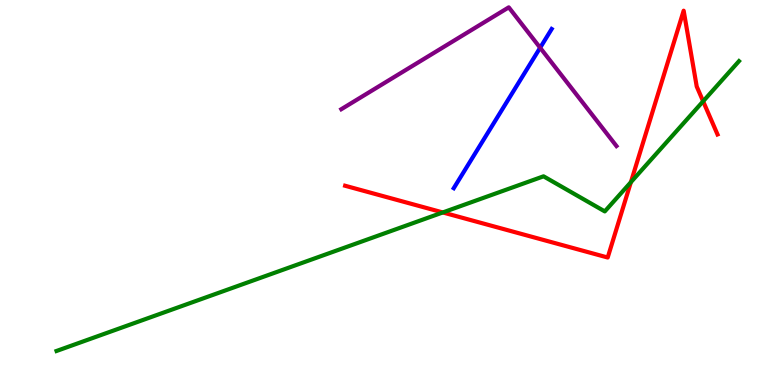[{'lines': ['blue', 'red'], 'intersections': []}, {'lines': ['green', 'red'], 'intersections': [{'x': 5.71, 'y': 4.48}, {'x': 8.14, 'y': 5.27}, {'x': 9.07, 'y': 7.37}]}, {'lines': ['purple', 'red'], 'intersections': []}, {'lines': ['blue', 'green'], 'intersections': []}, {'lines': ['blue', 'purple'], 'intersections': [{'x': 6.97, 'y': 8.76}]}, {'lines': ['green', 'purple'], 'intersections': []}]